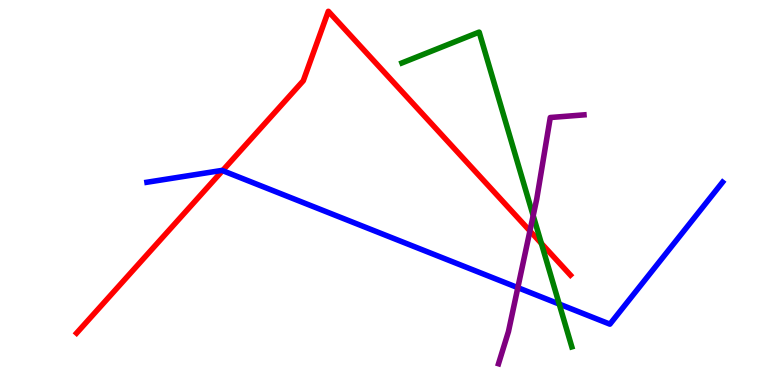[{'lines': ['blue', 'red'], 'intersections': [{'x': 2.87, 'y': 5.57}]}, {'lines': ['green', 'red'], 'intersections': [{'x': 6.99, 'y': 3.68}]}, {'lines': ['purple', 'red'], 'intersections': [{'x': 6.84, 'y': 4.0}]}, {'lines': ['blue', 'green'], 'intersections': [{'x': 7.22, 'y': 2.1}]}, {'lines': ['blue', 'purple'], 'intersections': [{'x': 6.68, 'y': 2.53}]}, {'lines': ['green', 'purple'], 'intersections': [{'x': 6.88, 'y': 4.4}]}]